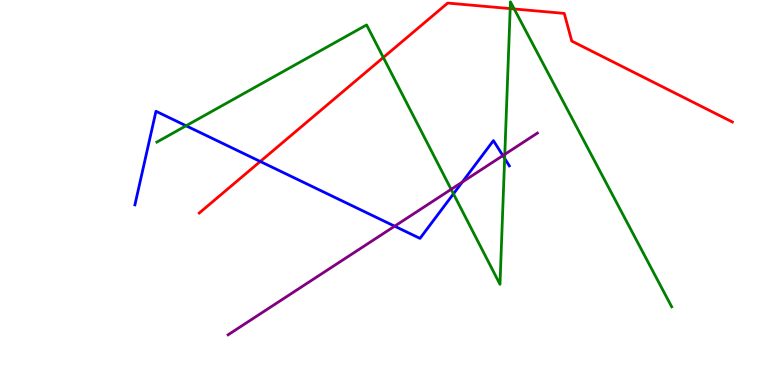[{'lines': ['blue', 'red'], 'intersections': [{'x': 3.36, 'y': 5.81}]}, {'lines': ['green', 'red'], 'intersections': [{'x': 4.95, 'y': 8.51}, {'x': 6.58, 'y': 9.78}, {'x': 6.63, 'y': 9.77}]}, {'lines': ['purple', 'red'], 'intersections': []}, {'lines': ['blue', 'green'], 'intersections': [{'x': 2.4, 'y': 6.73}, {'x': 5.85, 'y': 4.97}, {'x': 6.51, 'y': 5.89}]}, {'lines': ['blue', 'purple'], 'intersections': [{'x': 5.09, 'y': 4.13}, {'x': 5.97, 'y': 5.27}, {'x': 6.49, 'y': 5.96}]}, {'lines': ['green', 'purple'], 'intersections': [{'x': 5.82, 'y': 5.08}, {'x': 6.51, 'y': 5.99}]}]